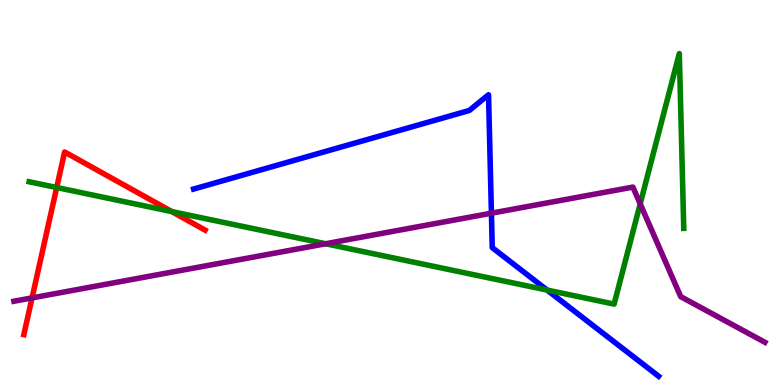[{'lines': ['blue', 'red'], 'intersections': []}, {'lines': ['green', 'red'], 'intersections': [{'x': 0.732, 'y': 5.13}, {'x': 2.22, 'y': 4.5}]}, {'lines': ['purple', 'red'], 'intersections': [{'x': 0.414, 'y': 2.26}]}, {'lines': ['blue', 'green'], 'intersections': [{'x': 7.06, 'y': 2.47}]}, {'lines': ['blue', 'purple'], 'intersections': [{'x': 6.34, 'y': 4.46}]}, {'lines': ['green', 'purple'], 'intersections': [{'x': 4.2, 'y': 3.67}, {'x': 8.26, 'y': 4.71}]}]